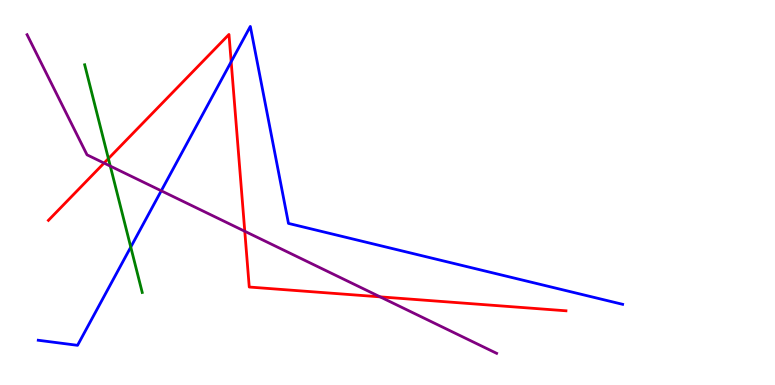[{'lines': ['blue', 'red'], 'intersections': [{'x': 2.98, 'y': 8.4}]}, {'lines': ['green', 'red'], 'intersections': [{'x': 1.4, 'y': 5.88}]}, {'lines': ['purple', 'red'], 'intersections': [{'x': 1.34, 'y': 5.76}, {'x': 3.16, 'y': 3.99}, {'x': 4.9, 'y': 2.29}]}, {'lines': ['blue', 'green'], 'intersections': [{'x': 1.69, 'y': 3.58}]}, {'lines': ['blue', 'purple'], 'intersections': [{'x': 2.08, 'y': 5.04}]}, {'lines': ['green', 'purple'], 'intersections': [{'x': 1.42, 'y': 5.69}]}]